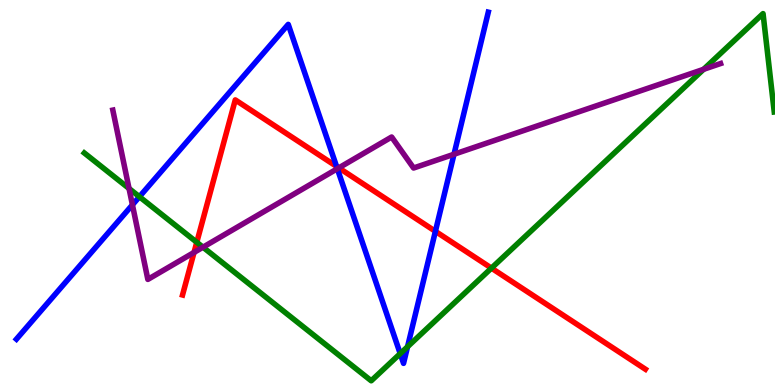[{'lines': ['blue', 'red'], 'intersections': [{'x': 4.34, 'y': 5.68}, {'x': 5.62, 'y': 3.99}]}, {'lines': ['green', 'red'], 'intersections': [{'x': 2.54, 'y': 3.71}, {'x': 6.34, 'y': 3.04}]}, {'lines': ['purple', 'red'], 'intersections': [{'x': 2.5, 'y': 3.44}, {'x': 4.37, 'y': 5.64}]}, {'lines': ['blue', 'green'], 'intersections': [{'x': 1.8, 'y': 4.89}, {'x': 5.16, 'y': 0.815}, {'x': 5.26, 'y': 0.994}]}, {'lines': ['blue', 'purple'], 'intersections': [{'x': 1.71, 'y': 4.68}, {'x': 4.35, 'y': 5.62}, {'x': 5.86, 'y': 5.99}]}, {'lines': ['green', 'purple'], 'intersections': [{'x': 1.66, 'y': 5.1}, {'x': 2.62, 'y': 3.58}, {'x': 9.08, 'y': 8.2}]}]